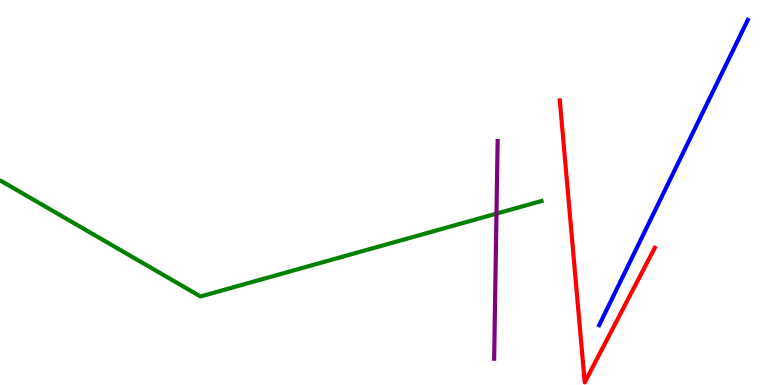[{'lines': ['blue', 'red'], 'intersections': []}, {'lines': ['green', 'red'], 'intersections': []}, {'lines': ['purple', 'red'], 'intersections': []}, {'lines': ['blue', 'green'], 'intersections': []}, {'lines': ['blue', 'purple'], 'intersections': []}, {'lines': ['green', 'purple'], 'intersections': [{'x': 6.41, 'y': 4.45}]}]